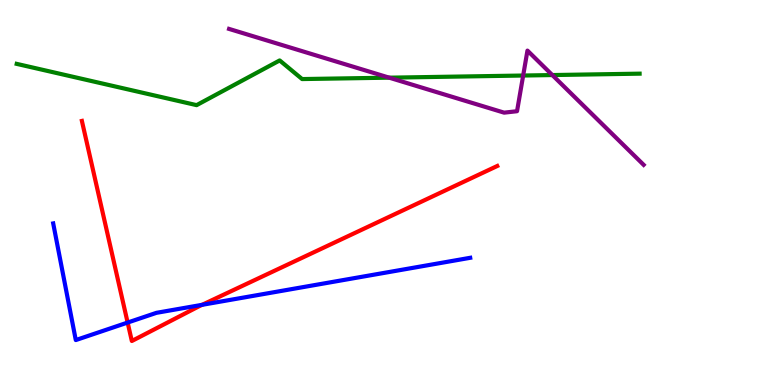[{'lines': ['blue', 'red'], 'intersections': [{'x': 1.65, 'y': 1.62}, {'x': 2.61, 'y': 2.08}]}, {'lines': ['green', 'red'], 'intersections': []}, {'lines': ['purple', 'red'], 'intersections': []}, {'lines': ['blue', 'green'], 'intersections': []}, {'lines': ['blue', 'purple'], 'intersections': []}, {'lines': ['green', 'purple'], 'intersections': [{'x': 5.02, 'y': 7.98}, {'x': 6.75, 'y': 8.04}, {'x': 7.13, 'y': 8.05}]}]